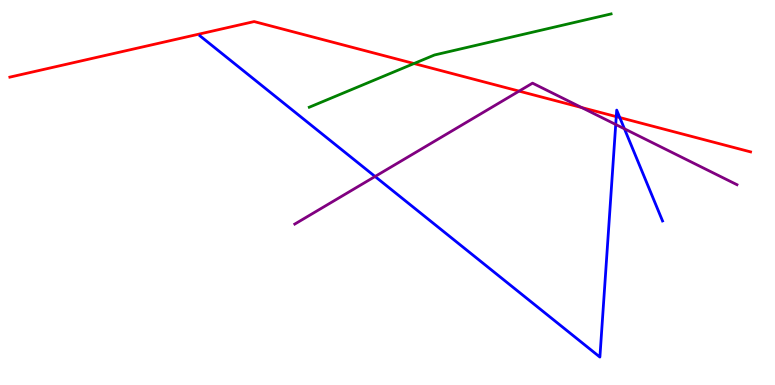[{'lines': ['blue', 'red'], 'intersections': [{'x': 7.95, 'y': 6.97}, {'x': 8.0, 'y': 6.95}]}, {'lines': ['green', 'red'], 'intersections': [{'x': 5.34, 'y': 8.35}]}, {'lines': ['purple', 'red'], 'intersections': [{'x': 6.7, 'y': 7.63}, {'x': 7.5, 'y': 7.21}]}, {'lines': ['blue', 'green'], 'intersections': []}, {'lines': ['blue', 'purple'], 'intersections': [{'x': 4.84, 'y': 5.42}, {'x': 7.94, 'y': 6.77}, {'x': 8.06, 'y': 6.65}]}, {'lines': ['green', 'purple'], 'intersections': []}]